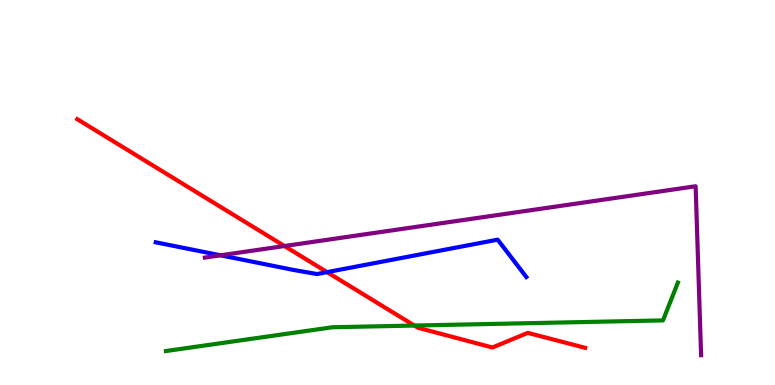[{'lines': ['blue', 'red'], 'intersections': [{'x': 4.22, 'y': 2.93}]}, {'lines': ['green', 'red'], 'intersections': [{'x': 5.35, 'y': 1.54}]}, {'lines': ['purple', 'red'], 'intersections': [{'x': 3.67, 'y': 3.61}]}, {'lines': ['blue', 'green'], 'intersections': []}, {'lines': ['blue', 'purple'], 'intersections': [{'x': 2.85, 'y': 3.37}]}, {'lines': ['green', 'purple'], 'intersections': []}]